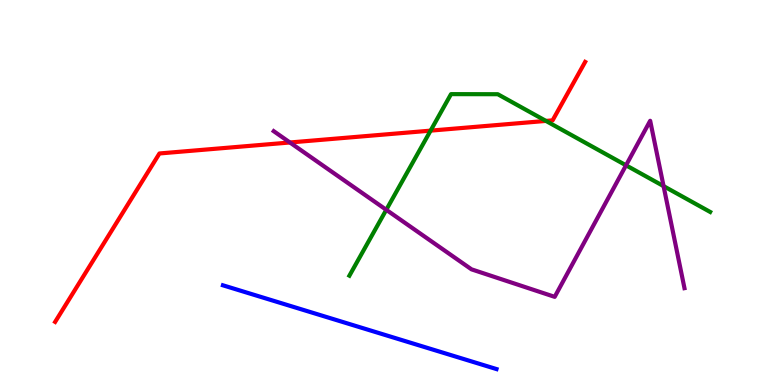[{'lines': ['blue', 'red'], 'intersections': []}, {'lines': ['green', 'red'], 'intersections': [{'x': 5.56, 'y': 6.61}, {'x': 7.04, 'y': 6.86}]}, {'lines': ['purple', 'red'], 'intersections': [{'x': 3.74, 'y': 6.3}]}, {'lines': ['blue', 'green'], 'intersections': []}, {'lines': ['blue', 'purple'], 'intersections': []}, {'lines': ['green', 'purple'], 'intersections': [{'x': 4.98, 'y': 4.55}, {'x': 8.08, 'y': 5.71}, {'x': 8.56, 'y': 5.17}]}]